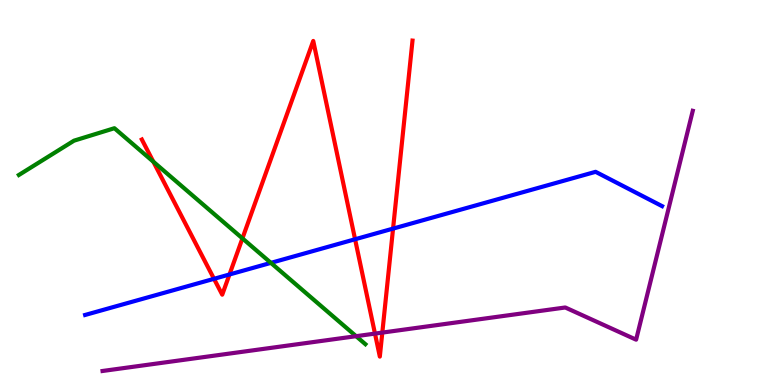[{'lines': ['blue', 'red'], 'intersections': [{'x': 2.76, 'y': 2.76}, {'x': 2.96, 'y': 2.87}, {'x': 4.58, 'y': 3.79}, {'x': 5.07, 'y': 4.06}]}, {'lines': ['green', 'red'], 'intersections': [{'x': 1.98, 'y': 5.8}, {'x': 3.13, 'y': 3.81}]}, {'lines': ['purple', 'red'], 'intersections': [{'x': 4.84, 'y': 1.34}, {'x': 4.93, 'y': 1.36}]}, {'lines': ['blue', 'green'], 'intersections': [{'x': 3.5, 'y': 3.17}]}, {'lines': ['blue', 'purple'], 'intersections': []}, {'lines': ['green', 'purple'], 'intersections': [{'x': 4.59, 'y': 1.27}]}]